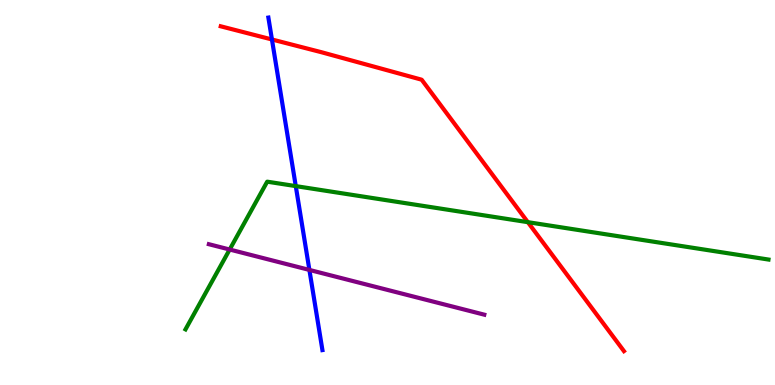[{'lines': ['blue', 'red'], 'intersections': [{'x': 3.51, 'y': 8.97}]}, {'lines': ['green', 'red'], 'intersections': [{'x': 6.81, 'y': 4.23}]}, {'lines': ['purple', 'red'], 'intersections': []}, {'lines': ['blue', 'green'], 'intersections': [{'x': 3.82, 'y': 5.17}]}, {'lines': ['blue', 'purple'], 'intersections': [{'x': 3.99, 'y': 2.99}]}, {'lines': ['green', 'purple'], 'intersections': [{'x': 2.96, 'y': 3.52}]}]